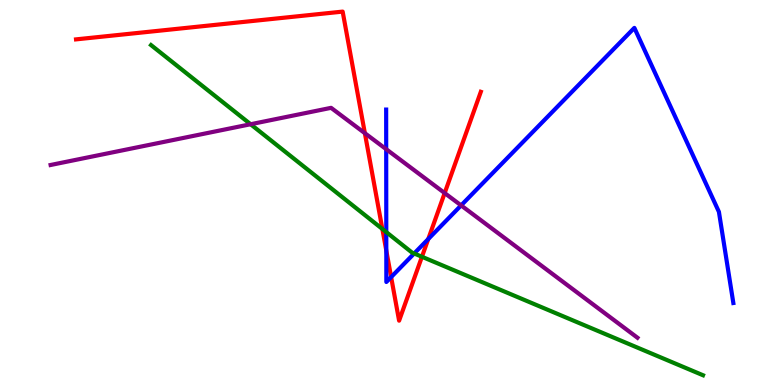[{'lines': ['blue', 'red'], 'intersections': [{'x': 4.98, 'y': 3.49}, {'x': 5.05, 'y': 2.8}, {'x': 5.53, 'y': 3.79}]}, {'lines': ['green', 'red'], 'intersections': [{'x': 4.93, 'y': 4.05}, {'x': 5.44, 'y': 3.33}]}, {'lines': ['purple', 'red'], 'intersections': [{'x': 4.71, 'y': 6.54}, {'x': 5.74, 'y': 4.99}]}, {'lines': ['blue', 'green'], 'intersections': [{'x': 4.98, 'y': 3.97}, {'x': 5.34, 'y': 3.42}]}, {'lines': ['blue', 'purple'], 'intersections': [{'x': 4.98, 'y': 6.12}, {'x': 5.95, 'y': 4.67}]}, {'lines': ['green', 'purple'], 'intersections': [{'x': 3.23, 'y': 6.77}]}]